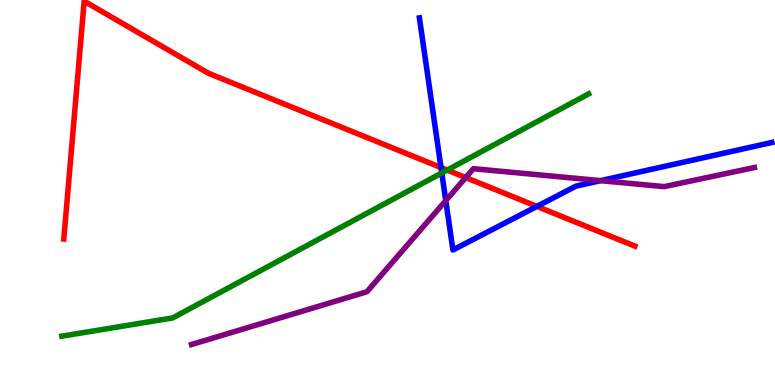[{'lines': ['blue', 'red'], 'intersections': [{'x': 5.69, 'y': 5.65}, {'x': 6.93, 'y': 4.64}]}, {'lines': ['green', 'red'], 'intersections': [{'x': 5.77, 'y': 5.58}]}, {'lines': ['purple', 'red'], 'intersections': [{'x': 6.01, 'y': 5.39}]}, {'lines': ['blue', 'green'], 'intersections': [{'x': 5.7, 'y': 5.51}]}, {'lines': ['blue', 'purple'], 'intersections': [{'x': 5.75, 'y': 4.79}, {'x': 7.75, 'y': 5.31}]}, {'lines': ['green', 'purple'], 'intersections': []}]